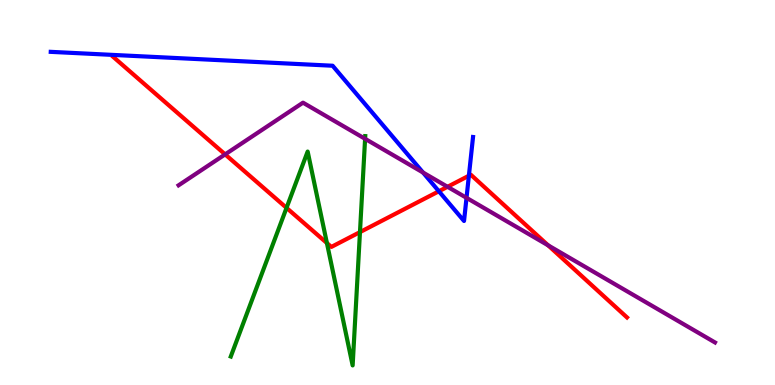[{'lines': ['blue', 'red'], 'intersections': [{'x': 5.66, 'y': 5.03}, {'x': 6.05, 'y': 5.44}]}, {'lines': ['green', 'red'], 'intersections': [{'x': 3.7, 'y': 4.6}, {'x': 4.22, 'y': 3.69}, {'x': 4.64, 'y': 3.97}]}, {'lines': ['purple', 'red'], 'intersections': [{'x': 2.9, 'y': 5.99}, {'x': 5.77, 'y': 5.15}, {'x': 7.07, 'y': 3.63}]}, {'lines': ['blue', 'green'], 'intersections': []}, {'lines': ['blue', 'purple'], 'intersections': [{'x': 5.46, 'y': 5.52}, {'x': 6.02, 'y': 4.86}]}, {'lines': ['green', 'purple'], 'intersections': [{'x': 4.71, 'y': 6.39}]}]